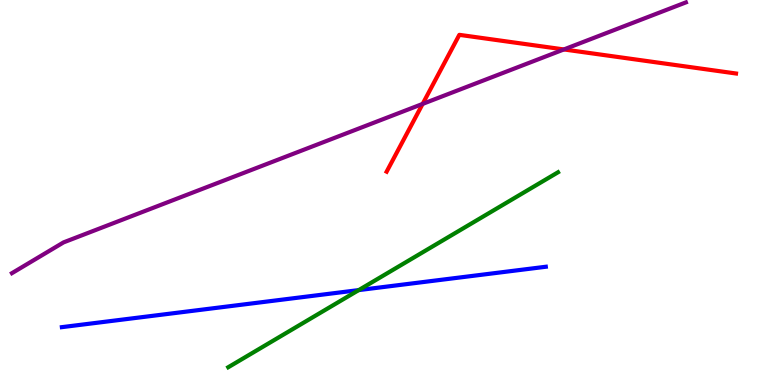[{'lines': ['blue', 'red'], 'intersections': []}, {'lines': ['green', 'red'], 'intersections': []}, {'lines': ['purple', 'red'], 'intersections': [{'x': 5.45, 'y': 7.3}, {'x': 7.28, 'y': 8.72}]}, {'lines': ['blue', 'green'], 'intersections': [{'x': 4.63, 'y': 2.46}]}, {'lines': ['blue', 'purple'], 'intersections': []}, {'lines': ['green', 'purple'], 'intersections': []}]